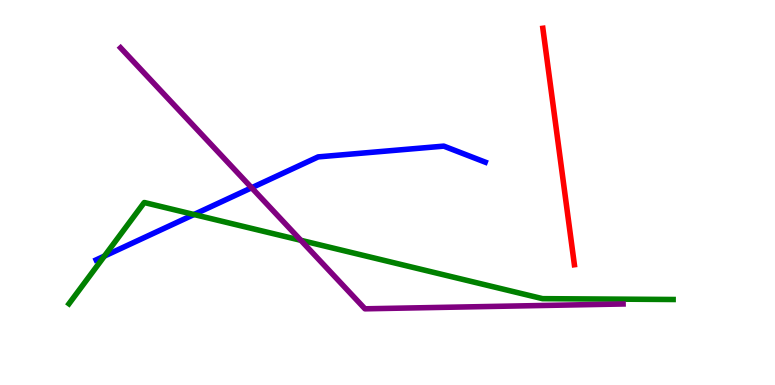[{'lines': ['blue', 'red'], 'intersections': []}, {'lines': ['green', 'red'], 'intersections': []}, {'lines': ['purple', 'red'], 'intersections': []}, {'lines': ['blue', 'green'], 'intersections': [{'x': 1.35, 'y': 3.35}, {'x': 2.5, 'y': 4.43}]}, {'lines': ['blue', 'purple'], 'intersections': [{'x': 3.25, 'y': 5.12}]}, {'lines': ['green', 'purple'], 'intersections': [{'x': 3.88, 'y': 3.76}]}]